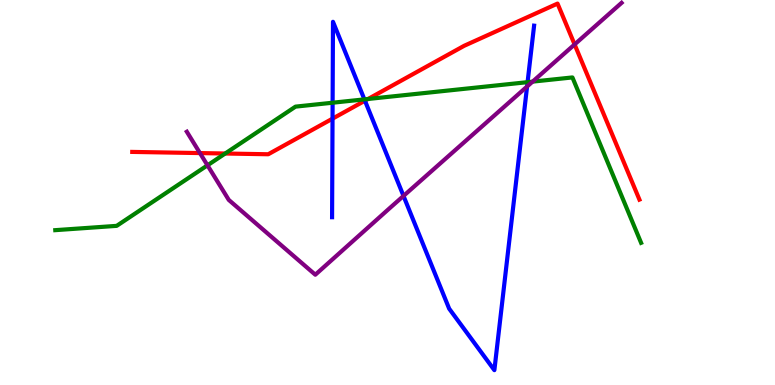[{'lines': ['blue', 'red'], 'intersections': [{'x': 4.29, 'y': 6.92}, {'x': 4.71, 'y': 7.38}]}, {'lines': ['green', 'red'], 'intersections': [{'x': 2.91, 'y': 6.01}, {'x': 4.75, 'y': 7.43}]}, {'lines': ['purple', 'red'], 'intersections': [{'x': 2.58, 'y': 6.02}, {'x': 7.41, 'y': 8.85}]}, {'lines': ['blue', 'green'], 'intersections': [{'x': 4.29, 'y': 7.33}, {'x': 4.7, 'y': 7.42}, {'x': 6.81, 'y': 7.87}]}, {'lines': ['blue', 'purple'], 'intersections': [{'x': 5.21, 'y': 4.91}, {'x': 6.8, 'y': 7.75}]}, {'lines': ['green', 'purple'], 'intersections': [{'x': 2.68, 'y': 5.71}, {'x': 6.87, 'y': 7.88}]}]